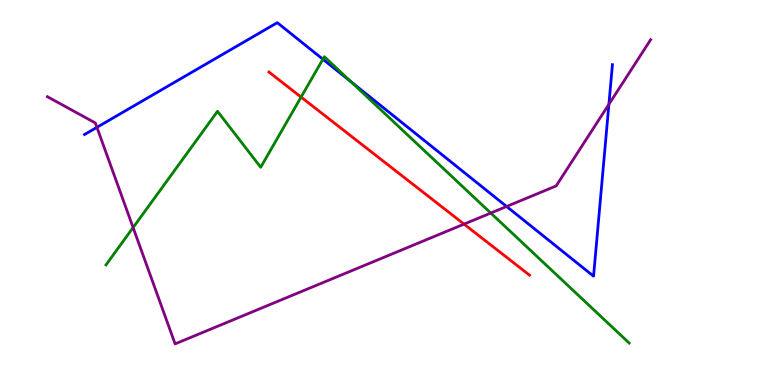[{'lines': ['blue', 'red'], 'intersections': []}, {'lines': ['green', 'red'], 'intersections': [{'x': 3.89, 'y': 7.48}]}, {'lines': ['purple', 'red'], 'intersections': [{'x': 5.99, 'y': 4.18}]}, {'lines': ['blue', 'green'], 'intersections': [{'x': 4.17, 'y': 8.46}, {'x': 4.53, 'y': 7.88}]}, {'lines': ['blue', 'purple'], 'intersections': [{'x': 1.25, 'y': 6.69}, {'x': 6.54, 'y': 4.64}, {'x': 7.86, 'y': 7.29}]}, {'lines': ['green', 'purple'], 'intersections': [{'x': 1.72, 'y': 4.09}, {'x': 6.33, 'y': 4.47}]}]